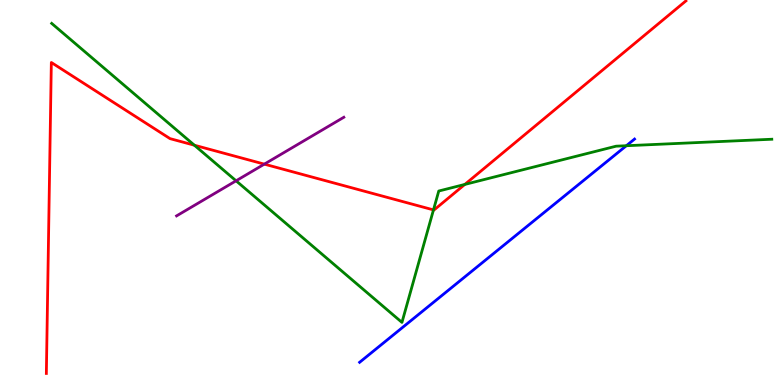[{'lines': ['blue', 'red'], 'intersections': []}, {'lines': ['green', 'red'], 'intersections': [{'x': 2.51, 'y': 6.23}, {'x': 5.59, 'y': 4.55}, {'x': 6.0, 'y': 5.21}]}, {'lines': ['purple', 'red'], 'intersections': [{'x': 3.41, 'y': 5.74}]}, {'lines': ['blue', 'green'], 'intersections': [{'x': 8.08, 'y': 6.21}]}, {'lines': ['blue', 'purple'], 'intersections': []}, {'lines': ['green', 'purple'], 'intersections': [{'x': 3.05, 'y': 5.3}]}]